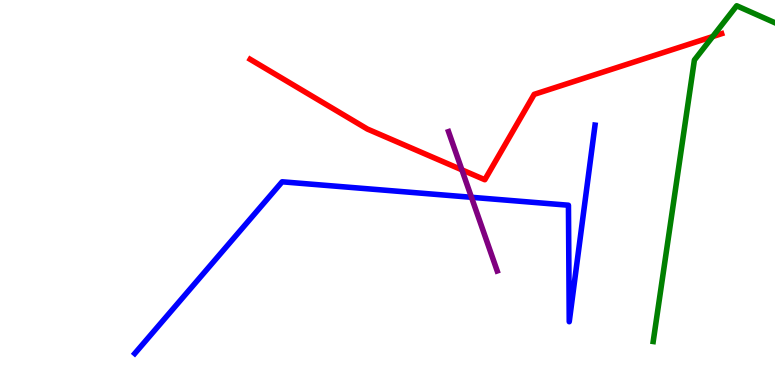[{'lines': ['blue', 'red'], 'intersections': []}, {'lines': ['green', 'red'], 'intersections': [{'x': 9.2, 'y': 9.05}]}, {'lines': ['purple', 'red'], 'intersections': [{'x': 5.96, 'y': 5.59}]}, {'lines': ['blue', 'green'], 'intersections': []}, {'lines': ['blue', 'purple'], 'intersections': [{'x': 6.08, 'y': 4.88}]}, {'lines': ['green', 'purple'], 'intersections': []}]